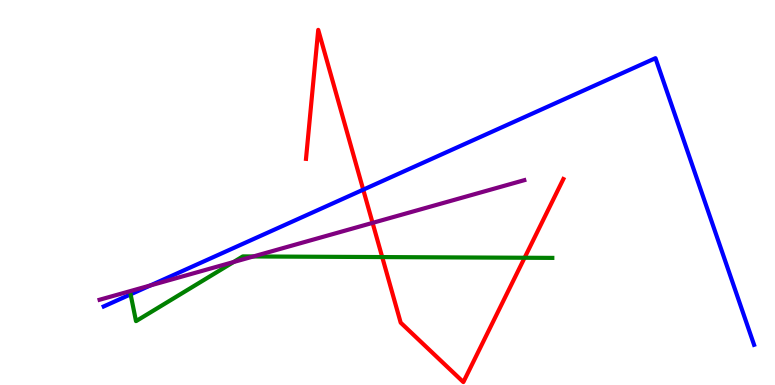[{'lines': ['blue', 'red'], 'intersections': [{'x': 4.69, 'y': 5.07}]}, {'lines': ['green', 'red'], 'intersections': [{'x': 4.93, 'y': 3.32}, {'x': 6.77, 'y': 3.31}]}, {'lines': ['purple', 'red'], 'intersections': [{'x': 4.81, 'y': 4.21}]}, {'lines': ['blue', 'green'], 'intersections': []}, {'lines': ['blue', 'purple'], 'intersections': [{'x': 1.94, 'y': 2.59}]}, {'lines': ['green', 'purple'], 'intersections': [{'x': 3.01, 'y': 3.19}, {'x': 3.27, 'y': 3.34}]}]